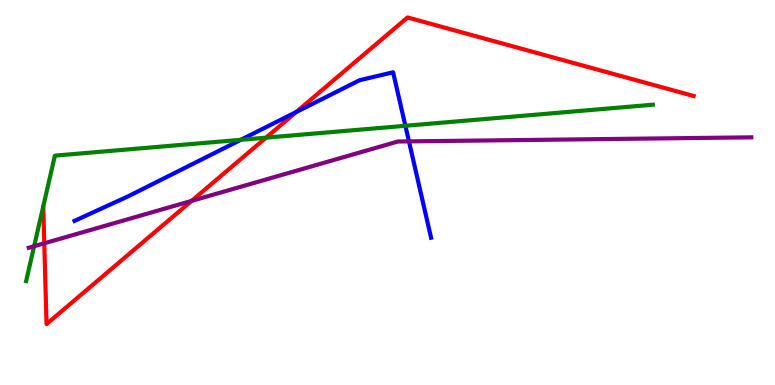[{'lines': ['blue', 'red'], 'intersections': [{'x': 3.82, 'y': 7.09}]}, {'lines': ['green', 'red'], 'intersections': [{'x': 3.43, 'y': 6.42}]}, {'lines': ['purple', 'red'], 'intersections': [{'x': 0.571, 'y': 3.68}, {'x': 2.47, 'y': 4.78}]}, {'lines': ['blue', 'green'], 'intersections': [{'x': 3.11, 'y': 6.37}, {'x': 5.23, 'y': 6.73}]}, {'lines': ['blue', 'purple'], 'intersections': [{'x': 5.28, 'y': 6.33}]}, {'lines': ['green', 'purple'], 'intersections': [{'x': 0.44, 'y': 3.6}]}]